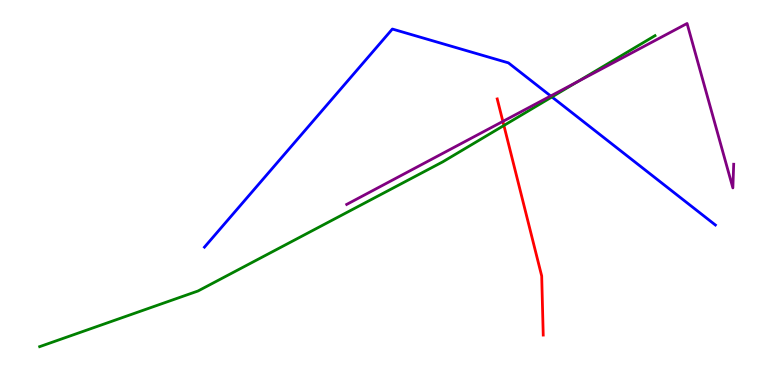[{'lines': ['blue', 'red'], 'intersections': []}, {'lines': ['green', 'red'], 'intersections': [{'x': 6.5, 'y': 6.74}]}, {'lines': ['purple', 'red'], 'intersections': [{'x': 6.49, 'y': 6.85}]}, {'lines': ['blue', 'green'], 'intersections': [{'x': 7.12, 'y': 7.48}]}, {'lines': ['blue', 'purple'], 'intersections': [{'x': 7.11, 'y': 7.51}]}, {'lines': ['green', 'purple'], 'intersections': [{'x': 7.45, 'y': 7.88}]}]